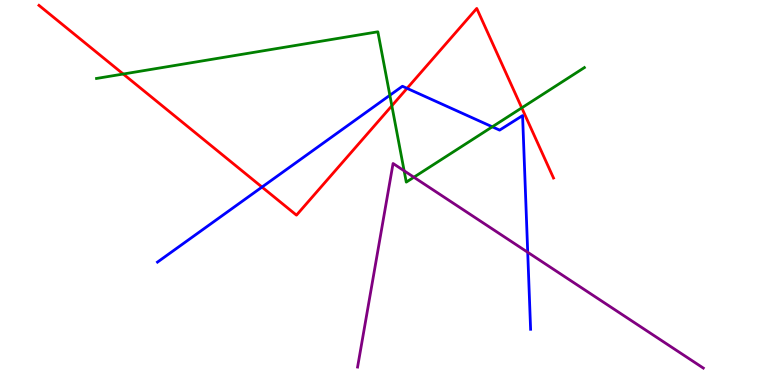[{'lines': ['blue', 'red'], 'intersections': [{'x': 3.38, 'y': 5.14}, {'x': 5.25, 'y': 7.71}]}, {'lines': ['green', 'red'], 'intersections': [{'x': 1.59, 'y': 8.08}, {'x': 5.06, 'y': 7.25}, {'x': 6.73, 'y': 7.2}]}, {'lines': ['purple', 'red'], 'intersections': []}, {'lines': ['blue', 'green'], 'intersections': [{'x': 5.03, 'y': 7.53}, {'x': 6.35, 'y': 6.71}]}, {'lines': ['blue', 'purple'], 'intersections': [{'x': 6.81, 'y': 3.45}]}, {'lines': ['green', 'purple'], 'intersections': [{'x': 5.21, 'y': 5.56}, {'x': 5.34, 'y': 5.4}]}]